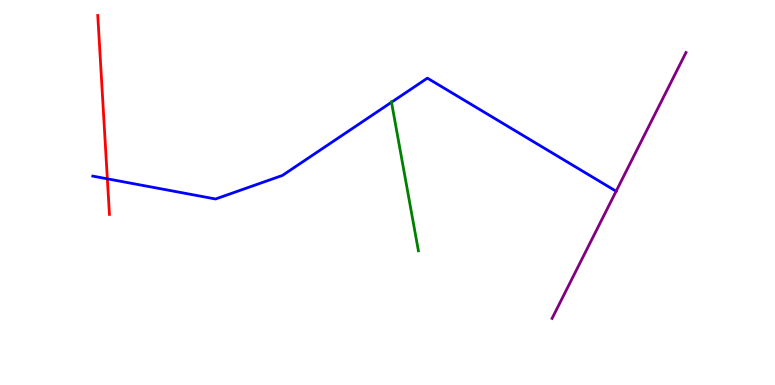[{'lines': ['blue', 'red'], 'intersections': [{'x': 1.39, 'y': 5.36}]}, {'lines': ['green', 'red'], 'intersections': []}, {'lines': ['purple', 'red'], 'intersections': []}, {'lines': ['blue', 'green'], 'intersections': [{'x': 5.05, 'y': 7.34}]}, {'lines': ['blue', 'purple'], 'intersections': [{'x': 7.95, 'y': 5.03}]}, {'lines': ['green', 'purple'], 'intersections': []}]